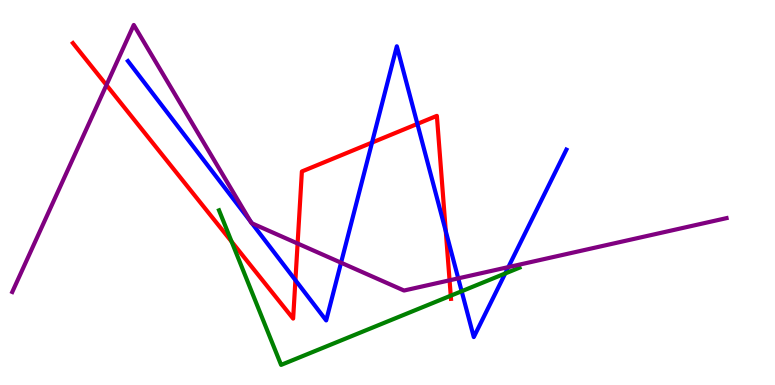[{'lines': ['blue', 'red'], 'intersections': [{'x': 3.81, 'y': 2.72}, {'x': 4.8, 'y': 6.3}, {'x': 5.39, 'y': 6.78}, {'x': 5.75, 'y': 3.99}]}, {'lines': ['green', 'red'], 'intersections': [{'x': 2.99, 'y': 3.72}, {'x': 5.82, 'y': 2.32}]}, {'lines': ['purple', 'red'], 'intersections': [{'x': 1.37, 'y': 7.79}, {'x': 3.84, 'y': 3.68}, {'x': 5.8, 'y': 2.72}]}, {'lines': ['blue', 'green'], 'intersections': [{'x': 5.96, 'y': 2.44}, {'x': 6.52, 'y': 2.9}]}, {'lines': ['blue', 'purple'], 'intersections': [{'x': 3.23, 'y': 4.24}, {'x': 3.25, 'y': 4.2}, {'x': 4.4, 'y': 3.18}, {'x': 5.91, 'y': 2.77}, {'x': 6.56, 'y': 3.06}]}, {'lines': ['green', 'purple'], 'intersections': []}]